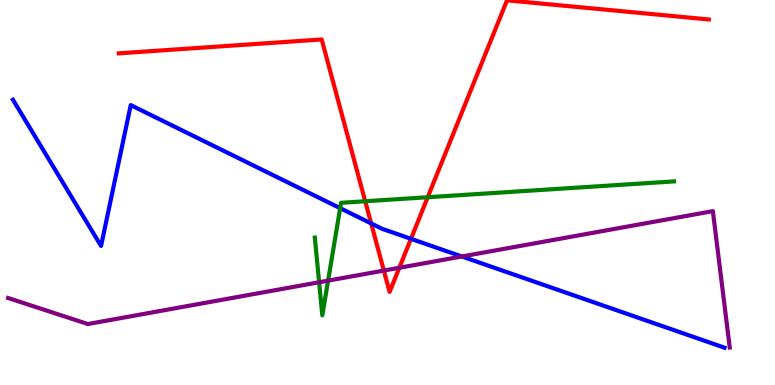[{'lines': ['blue', 'red'], 'intersections': [{'x': 4.79, 'y': 4.2}, {'x': 5.3, 'y': 3.8}]}, {'lines': ['green', 'red'], 'intersections': [{'x': 4.71, 'y': 4.77}, {'x': 5.52, 'y': 4.88}]}, {'lines': ['purple', 'red'], 'intersections': [{'x': 4.95, 'y': 2.97}, {'x': 5.15, 'y': 3.04}]}, {'lines': ['blue', 'green'], 'intersections': [{'x': 4.39, 'y': 4.59}]}, {'lines': ['blue', 'purple'], 'intersections': [{'x': 5.96, 'y': 3.34}]}, {'lines': ['green', 'purple'], 'intersections': [{'x': 4.12, 'y': 2.67}, {'x': 4.23, 'y': 2.71}]}]